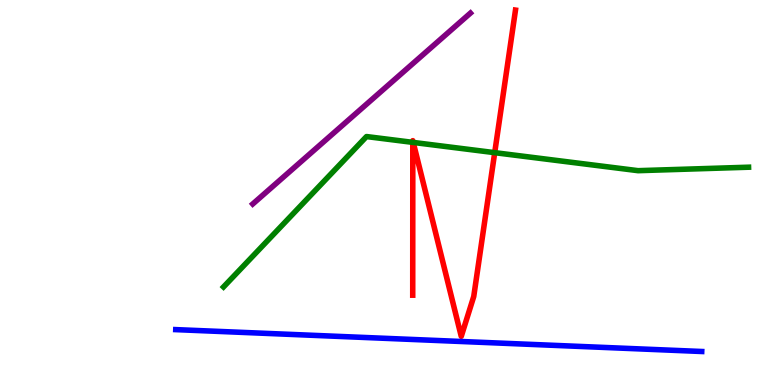[{'lines': ['blue', 'red'], 'intersections': []}, {'lines': ['green', 'red'], 'intersections': [{'x': 5.33, 'y': 6.3}, {'x': 5.33, 'y': 6.3}, {'x': 6.38, 'y': 6.03}]}, {'lines': ['purple', 'red'], 'intersections': []}, {'lines': ['blue', 'green'], 'intersections': []}, {'lines': ['blue', 'purple'], 'intersections': []}, {'lines': ['green', 'purple'], 'intersections': []}]